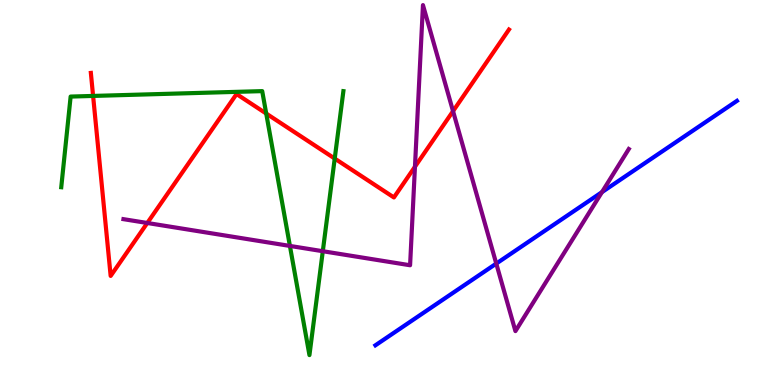[{'lines': ['blue', 'red'], 'intersections': []}, {'lines': ['green', 'red'], 'intersections': [{'x': 1.2, 'y': 7.51}, {'x': 3.44, 'y': 7.05}, {'x': 4.32, 'y': 5.88}]}, {'lines': ['purple', 'red'], 'intersections': [{'x': 1.9, 'y': 4.21}, {'x': 5.35, 'y': 5.67}, {'x': 5.85, 'y': 7.11}]}, {'lines': ['blue', 'green'], 'intersections': []}, {'lines': ['blue', 'purple'], 'intersections': [{'x': 6.4, 'y': 3.15}, {'x': 7.77, 'y': 5.01}]}, {'lines': ['green', 'purple'], 'intersections': [{'x': 3.74, 'y': 3.61}, {'x': 4.17, 'y': 3.47}]}]